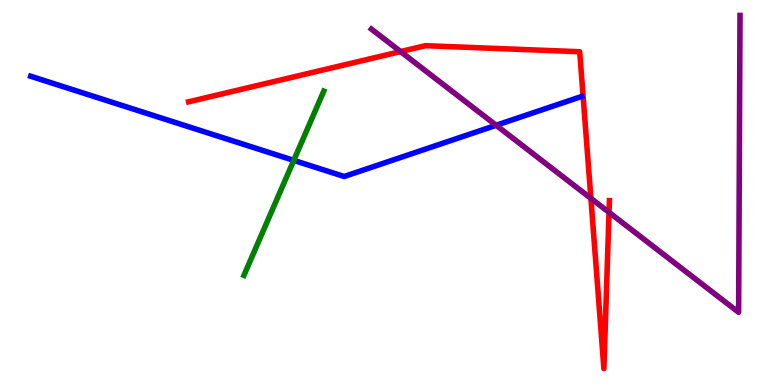[{'lines': ['blue', 'red'], 'intersections': []}, {'lines': ['green', 'red'], 'intersections': []}, {'lines': ['purple', 'red'], 'intersections': [{'x': 5.17, 'y': 8.66}, {'x': 7.62, 'y': 4.85}, {'x': 7.86, 'y': 4.48}]}, {'lines': ['blue', 'green'], 'intersections': [{'x': 3.79, 'y': 5.83}]}, {'lines': ['blue', 'purple'], 'intersections': [{'x': 6.4, 'y': 6.75}]}, {'lines': ['green', 'purple'], 'intersections': []}]